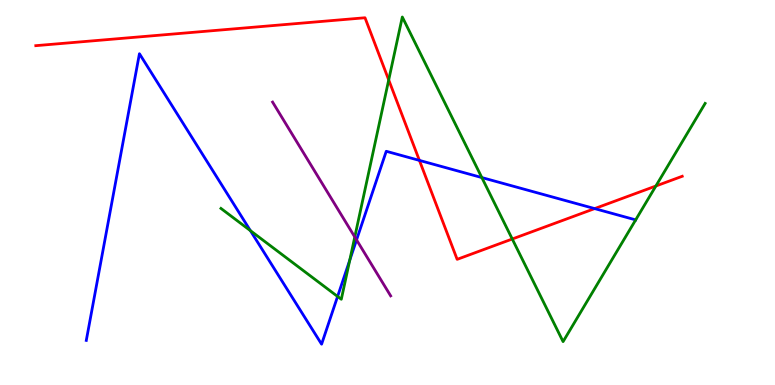[{'lines': ['blue', 'red'], 'intersections': [{'x': 5.41, 'y': 5.83}, {'x': 7.67, 'y': 4.58}]}, {'lines': ['green', 'red'], 'intersections': [{'x': 5.02, 'y': 7.92}, {'x': 6.61, 'y': 3.79}, {'x': 8.46, 'y': 5.17}]}, {'lines': ['purple', 'red'], 'intersections': []}, {'lines': ['blue', 'green'], 'intersections': [{'x': 3.23, 'y': 4.01}, {'x': 4.36, 'y': 2.3}, {'x': 4.51, 'y': 3.24}, {'x': 6.22, 'y': 5.39}]}, {'lines': ['blue', 'purple'], 'intersections': [{'x': 4.6, 'y': 3.77}]}, {'lines': ['green', 'purple'], 'intersections': [{'x': 4.58, 'y': 3.84}]}]